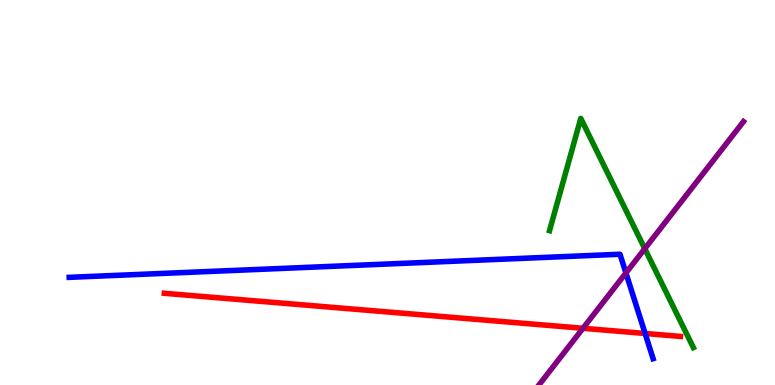[{'lines': ['blue', 'red'], 'intersections': [{'x': 8.32, 'y': 1.34}]}, {'lines': ['green', 'red'], 'intersections': []}, {'lines': ['purple', 'red'], 'intersections': [{'x': 7.52, 'y': 1.47}]}, {'lines': ['blue', 'green'], 'intersections': []}, {'lines': ['blue', 'purple'], 'intersections': [{'x': 8.08, 'y': 2.91}]}, {'lines': ['green', 'purple'], 'intersections': [{'x': 8.32, 'y': 3.54}]}]